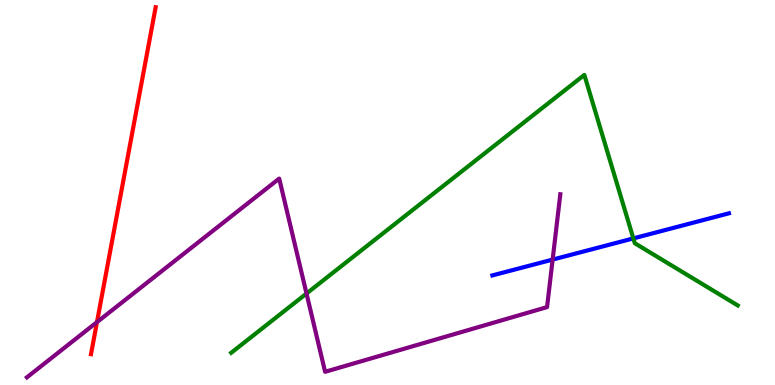[{'lines': ['blue', 'red'], 'intersections': []}, {'lines': ['green', 'red'], 'intersections': []}, {'lines': ['purple', 'red'], 'intersections': [{'x': 1.25, 'y': 1.63}]}, {'lines': ['blue', 'green'], 'intersections': [{'x': 8.17, 'y': 3.81}]}, {'lines': ['blue', 'purple'], 'intersections': [{'x': 7.13, 'y': 3.26}]}, {'lines': ['green', 'purple'], 'intersections': [{'x': 3.96, 'y': 2.38}]}]